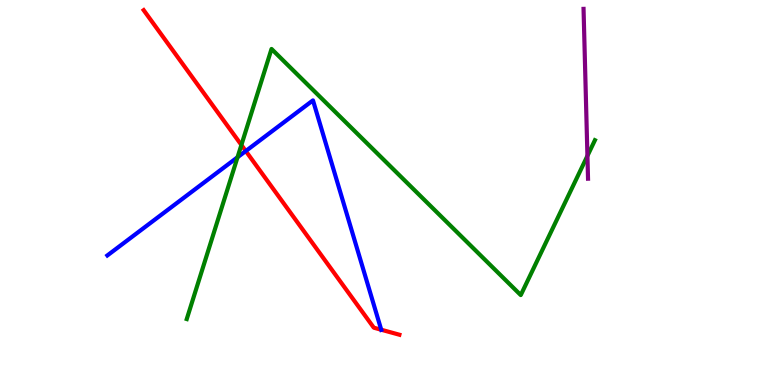[{'lines': ['blue', 'red'], 'intersections': [{'x': 3.17, 'y': 6.08}, {'x': 4.92, 'y': 1.44}]}, {'lines': ['green', 'red'], 'intersections': [{'x': 3.11, 'y': 6.23}]}, {'lines': ['purple', 'red'], 'intersections': []}, {'lines': ['blue', 'green'], 'intersections': [{'x': 3.06, 'y': 5.92}]}, {'lines': ['blue', 'purple'], 'intersections': []}, {'lines': ['green', 'purple'], 'intersections': [{'x': 7.58, 'y': 5.95}]}]